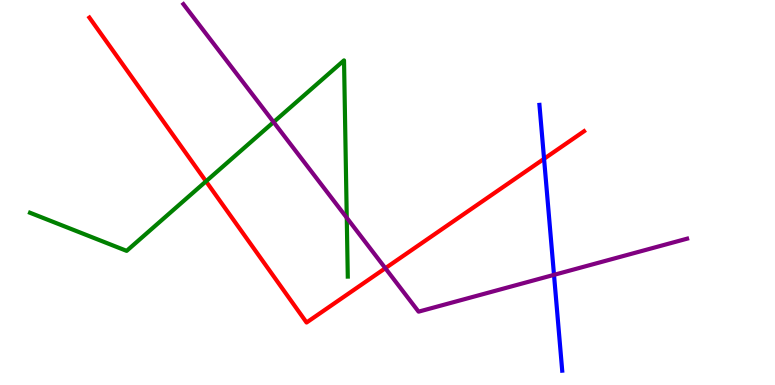[{'lines': ['blue', 'red'], 'intersections': [{'x': 7.02, 'y': 5.88}]}, {'lines': ['green', 'red'], 'intersections': [{'x': 2.66, 'y': 5.29}]}, {'lines': ['purple', 'red'], 'intersections': [{'x': 4.97, 'y': 3.03}]}, {'lines': ['blue', 'green'], 'intersections': []}, {'lines': ['blue', 'purple'], 'intersections': [{'x': 7.15, 'y': 2.86}]}, {'lines': ['green', 'purple'], 'intersections': [{'x': 3.53, 'y': 6.83}, {'x': 4.47, 'y': 4.34}]}]